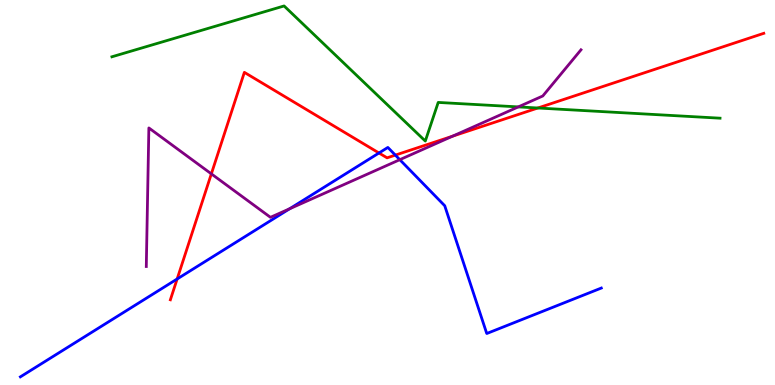[{'lines': ['blue', 'red'], 'intersections': [{'x': 2.29, 'y': 2.75}, {'x': 4.89, 'y': 6.03}, {'x': 5.1, 'y': 5.97}]}, {'lines': ['green', 'red'], 'intersections': [{'x': 6.94, 'y': 7.19}]}, {'lines': ['purple', 'red'], 'intersections': [{'x': 2.73, 'y': 5.48}, {'x': 5.84, 'y': 6.46}]}, {'lines': ['blue', 'green'], 'intersections': []}, {'lines': ['blue', 'purple'], 'intersections': [{'x': 3.74, 'y': 4.58}, {'x': 5.16, 'y': 5.85}]}, {'lines': ['green', 'purple'], 'intersections': [{'x': 6.69, 'y': 7.22}]}]